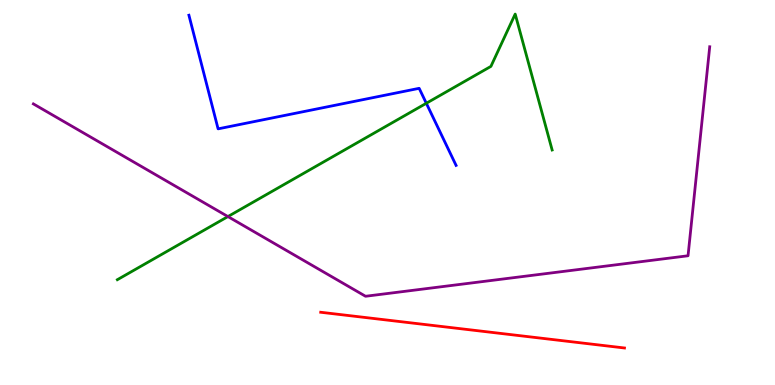[{'lines': ['blue', 'red'], 'intersections': []}, {'lines': ['green', 'red'], 'intersections': []}, {'lines': ['purple', 'red'], 'intersections': []}, {'lines': ['blue', 'green'], 'intersections': [{'x': 5.5, 'y': 7.32}]}, {'lines': ['blue', 'purple'], 'intersections': []}, {'lines': ['green', 'purple'], 'intersections': [{'x': 2.94, 'y': 4.37}]}]